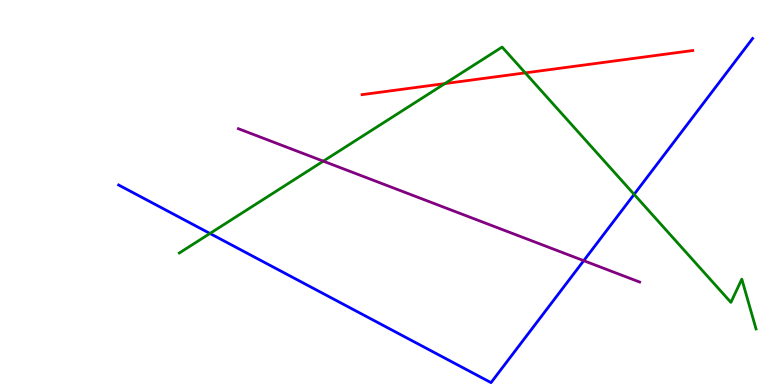[{'lines': ['blue', 'red'], 'intersections': []}, {'lines': ['green', 'red'], 'intersections': [{'x': 5.74, 'y': 7.83}, {'x': 6.78, 'y': 8.11}]}, {'lines': ['purple', 'red'], 'intersections': []}, {'lines': ['blue', 'green'], 'intersections': [{'x': 2.71, 'y': 3.94}, {'x': 8.18, 'y': 4.95}]}, {'lines': ['blue', 'purple'], 'intersections': [{'x': 7.53, 'y': 3.23}]}, {'lines': ['green', 'purple'], 'intersections': [{'x': 4.17, 'y': 5.81}]}]